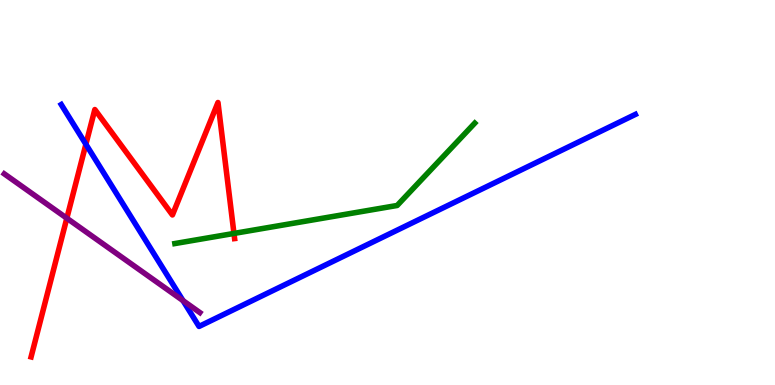[{'lines': ['blue', 'red'], 'intersections': [{'x': 1.11, 'y': 6.25}]}, {'lines': ['green', 'red'], 'intersections': [{'x': 3.02, 'y': 3.94}]}, {'lines': ['purple', 'red'], 'intersections': [{'x': 0.862, 'y': 4.33}]}, {'lines': ['blue', 'green'], 'intersections': []}, {'lines': ['blue', 'purple'], 'intersections': [{'x': 2.36, 'y': 2.19}]}, {'lines': ['green', 'purple'], 'intersections': []}]